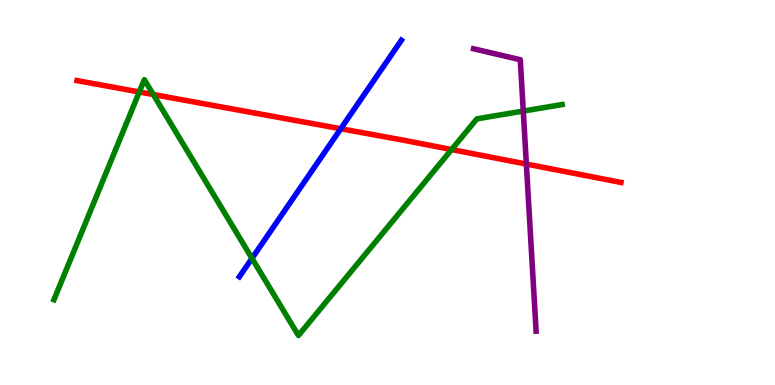[{'lines': ['blue', 'red'], 'intersections': [{'x': 4.4, 'y': 6.66}]}, {'lines': ['green', 'red'], 'intersections': [{'x': 1.8, 'y': 7.61}, {'x': 1.98, 'y': 7.54}, {'x': 5.83, 'y': 6.12}]}, {'lines': ['purple', 'red'], 'intersections': [{'x': 6.79, 'y': 5.74}]}, {'lines': ['blue', 'green'], 'intersections': [{'x': 3.25, 'y': 3.29}]}, {'lines': ['blue', 'purple'], 'intersections': []}, {'lines': ['green', 'purple'], 'intersections': [{'x': 6.75, 'y': 7.12}]}]